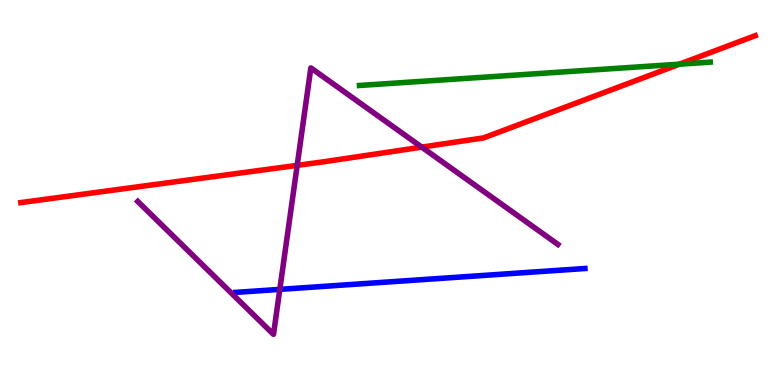[{'lines': ['blue', 'red'], 'intersections': []}, {'lines': ['green', 'red'], 'intersections': [{'x': 8.77, 'y': 8.33}]}, {'lines': ['purple', 'red'], 'intersections': [{'x': 3.83, 'y': 5.7}, {'x': 5.44, 'y': 6.18}]}, {'lines': ['blue', 'green'], 'intersections': []}, {'lines': ['blue', 'purple'], 'intersections': [{'x': 3.61, 'y': 2.48}]}, {'lines': ['green', 'purple'], 'intersections': []}]